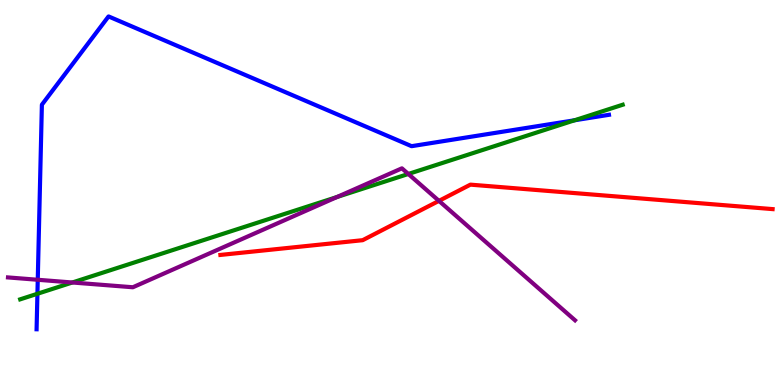[{'lines': ['blue', 'red'], 'intersections': []}, {'lines': ['green', 'red'], 'intersections': []}, {'lines': ['purple', 'red'], 'intersections': [{'x': 5.66, 'y': 4.78}]}, {'lines': ['blue', 'green'], 'intersections': [{'x': 0.483, 'y': 2.37}, {'x': 7.41, 'y': 6.88}]}, {'lines': ['blue', 'purple'], 'intersections': [{'x': 0.487, 'y': 2.73}]}, {'lines': ['green', 'purple'], 'intersections': [{'x': 0.933, 'y': 2.66}, {'x': 4.35, 'y': 4.88}, {'x': 5.27, 'y': 5.48}]}]